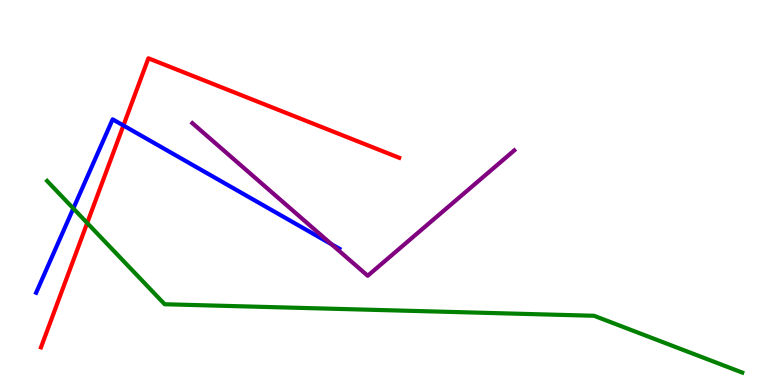[{'lines': ['blue', 'red'], 'intersections': [{'x': 1.59, 'y': 6.74}]}, {'lines': ['green', 'red'], 'intersections': [{'x': 1.13, 'y': 4.21}]}, {'lines': ['purple', 'red'], 'intersections': []}, {'lines': ['blue', 'green'], 'intersections': [{'x': 0.946, 'y': 4.59}]}, {'lines': ['blue', 'purple'], 'intersections': [{'x': 4.28, 'y': 3.66}]}, {'lines': ['green', 'purple'], 'intersections': []}]